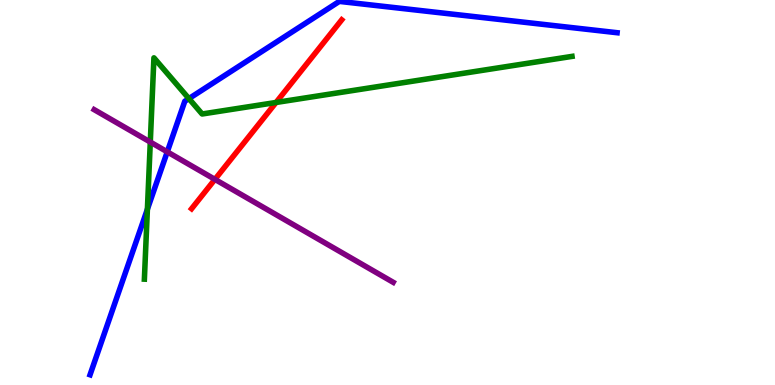[{'lines': ['blue', 'red'], 'intersections': []}, {'lines': ['green', 'red'], 'intersections': [{'x': 3.56, 'y': 7.34}]}, {'lines': ['purple', 'red'], 'intersections': [{'x': 2.77, 'y': 5.34}]}, {'lines': ['blue', 'green'], 'intersections': [{'x': 1.9, 'y': 4.57}, {'x': 2.44, 'y': 7.44}]}, {'lines': ['blue', 'purple'], 'intersections': [{'x': 2.16, 'y': 6.06}]}, {'lines': ['green', 'purple'], 'intersections': [{'x': 1.94, 'y': 6.31}]}]